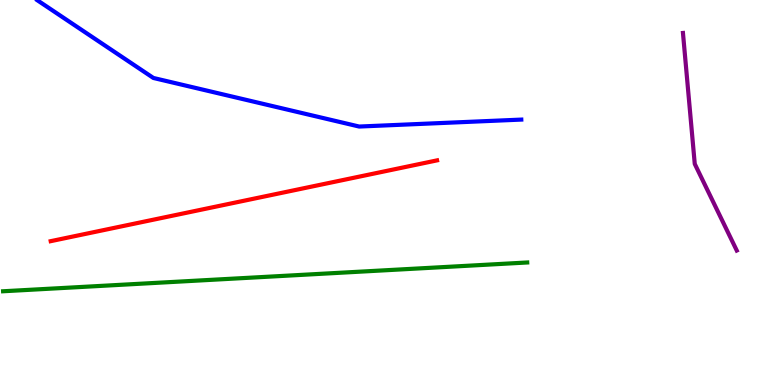[{'lines': ['blue', 'red'], 'intersections': []}, {'lines': ['green', 'red'], 'intersections': []}, {'lines': ['purple', 'red'], 'intersections': []}, {'lines': ['blue', 'green'], 'intersections': []}, {'lines': ['blue', 'purple'], 'intersections': []}, {'lines': ['green', 'purple'], 'intersections': []}]